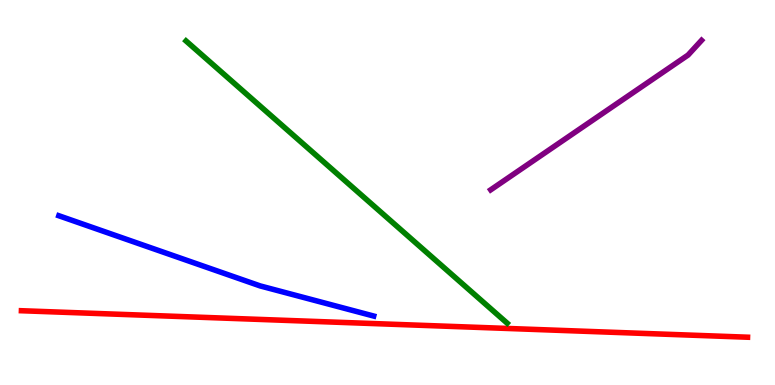[{'lines': ['blue', 'red'], 'intersections': []}, {'lines': ['green', 'red'], 'intersections': []}, {'lines': ['purple', 'red'], 'intersections': []}, {'lines': ['blue', 'green'], 'intersections': []}, {'lines': ['blue', 'purple'], 'intersections': []}, {'lines': ['green', 'purple'], 'intersections': []}]